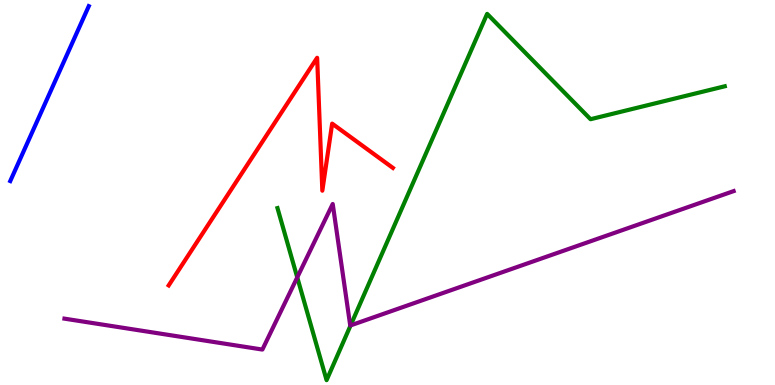[{'lines': ['blue', 'red'], 'intersections': []}, {'lines': ['green', 'red'], 'intersections': []}, {'lines': ['purple', 'red'], 'intersections': []}, {'lines': ['blue', 'green'], 'intersections': []}, {'lines': ['blue', 'purple'], 'intersections': []}, {'lines': ['green', 'purple'], 'intersections': [{'x': 3.84, 'y': 2.8}, {'x': 4.52, 'y': 1.55}]}]